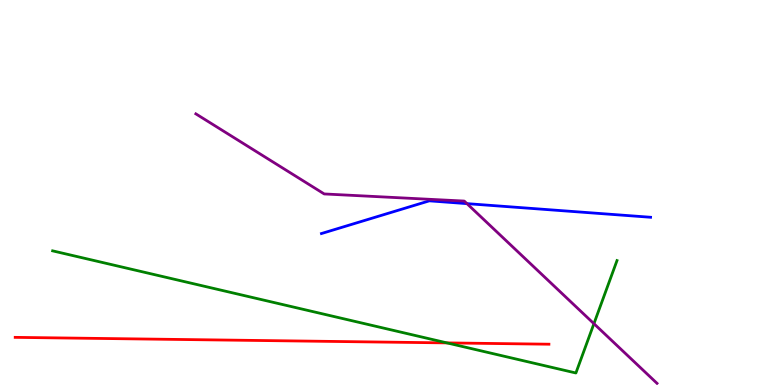[{'lines': ['blue', 'red'], 'intersections': []}, {'lines': ['green', 'red'], 'intersections': [{'x': 5.77, 'y': 1.09}]}, {'lines': ['purple', 'red'], 'intersections': []}, {'lines': ['blue', 'green'], 'intersections': []}, {'lines': ['blue', 'purple'], 'intersections': [{'x': 6.03, 'y': 4.71}]}, {'lines': ['green', 'purple'], 'intersections': [{'x': 7.66, 'y': 1.59}]}]